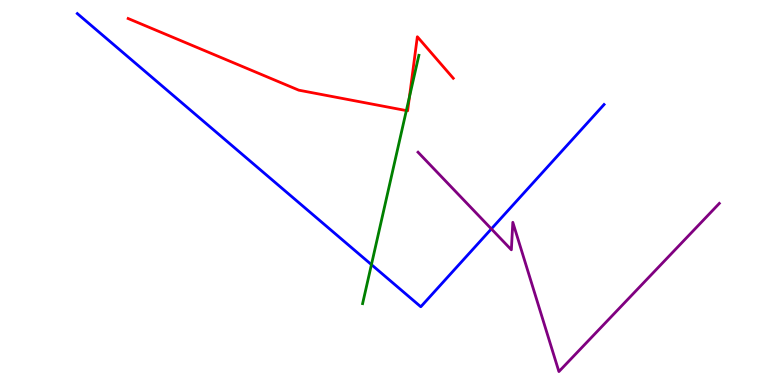[{'lines': ['blue', 'red'], 'intersections': []}, {'lines': ['green', 'red'], 'intersections': [{'x': 5.24, 'y': 7.13}, {'x': 5.28, 'y': 7.48}]}, {'lines': ['purple', 'red'], 'intersections': []}, {'lines': ['blue', 'green'], 'intersections': [{'x': 4.79, 'y': 3.13}]}, {'lines': ['blue', 'purple'], 'intersections': [{'x': 6.34, 'y': 4.05}]}, {'lines': ['green', 'purple'], 'intersections': []}]